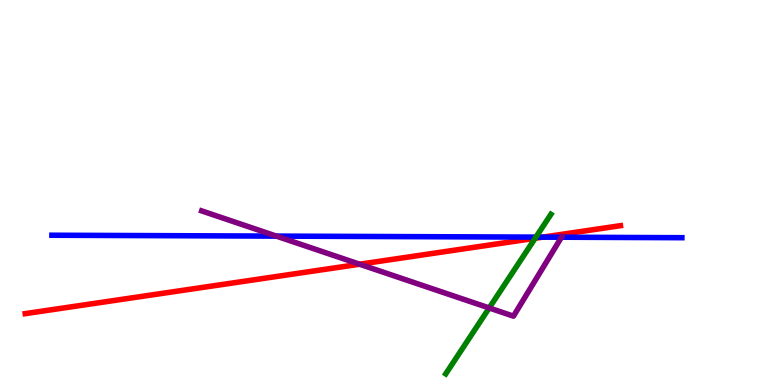[{'lines': ['blue', 'red'], 'intersections': [{'x': 7.0, 'y': 3.84}]}, {'lines': ['green', 'red'], 'intersections': [{'x': 6.91, 'y': 3.81}]}, {'lines': ['purple', 'red'], 'intersections': [{'x': 4.64, 'y': 3.14}]}, {'lines': ['blue', 'green'], 'intersections': [{'x': 6.91, 'y': 3.84}]}, {'lines': ['blue', 'purple'], 'intersections': [{'x': 3.57, 'y': 3.87}, {'x': 7.24, 'y': 3.84}]}, {'lines': ['green', 'purple'], 'intersections': [{'x': 6.31, 'y': 2.0}]}]